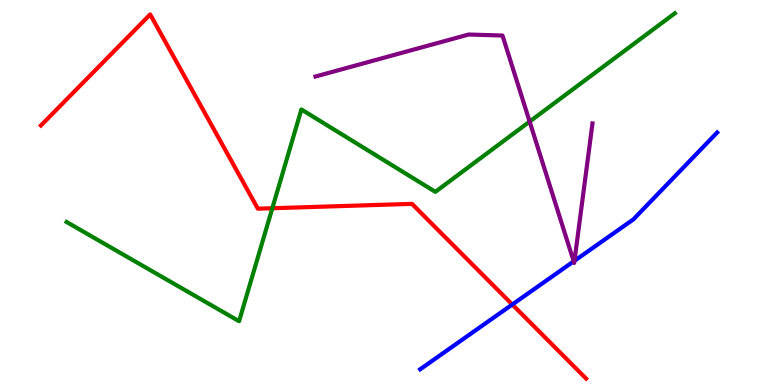[{'lines': ['blue', 'red'], 'intersections': [{'x': 6.61, 'y': 2.09}]}, {'lines': ['green', 'red'], 'intersections': [{'x': 3.51, 'y': 4.59}]}, {'lines': ['purple', 'red'], 'intersections': []}, {'lines': ['blue', 'green'], 'intersections': []}, {'lines': ['blue', 'purple'], 'intersections': [{'x': 7.4, 'y': 3.21}, {'x': 7.41, 'y': 3.23}]}, {'lines': ['green', 'purple'], 'intersections': [{'x': 6.83, 'y': 6.84}]}]